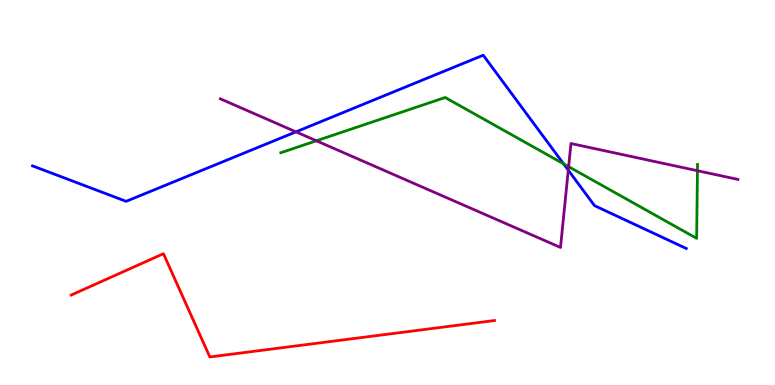[{'lines': ['blue', 'red'], 'intersections': []}, {'lines': ['green', 'red'], 'intersections': []}, {'lines': ['purple', 'red'], 'intersections': []}, {'lines': ['blue', 'green'], 'intersections': [{'x': 7.27, 'y': 5.74}]}, {'lines': ['blue', 'purple'], 'intersections': [{'x': 3.82, 'y': 6.58}, {'x': 7.33, 'y': 5.58}]}, {'lines': ['green', 'purple'], 'intersections': [{'x': 4.08, 'y': 6.34}, {'x': 7.34, 'y': 5.67}, {'x': 9.0, 'y': 5.57}]}]